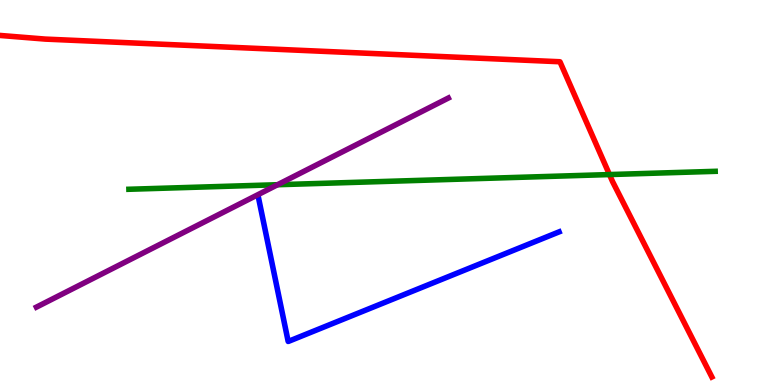[{'lines': ['blue', 'red'], 'intersections': []}, {'lines': ['green', 'red'], 'intersections': [{'x': 7.86, 'y': 5.47}]}, {'lines': ['purple', 'red'], 'intersections': []}, {'lines': ['blue', 'green'], 'intersections': []}, {'lines': ['blue', 'purple'], 'intersections': []}, {'lines': ['green', 'purple'], 'intersections': [{'x': 3.58, 'y': 5.2}]}]